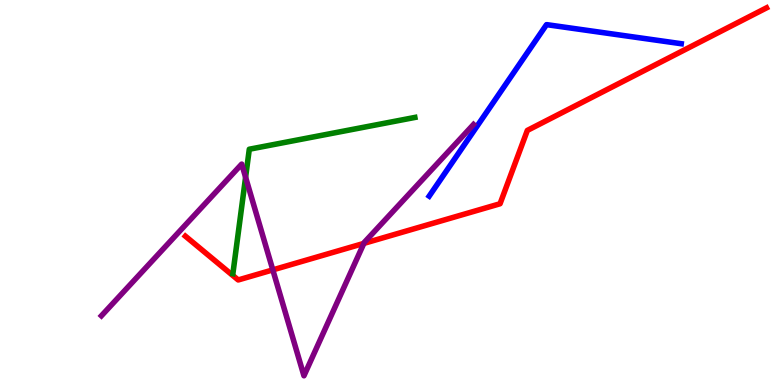[{'lines': ['blue', 'red'], 'intersections': []}, {'lines': ['green', 'red'], 'intersections': []}, {'lines': ['purple', 'red'], 'intersections': [{'x': 3.52, 'y': 2.99}, {'x': 4.69, 'y': 3.68}]}, {'lines': ['blue', 'green'], 'intersections': []}, {'lines': ['blue', 'purple'], 'intersections': []}, {'lines': ['green', 'purple'], 'intersections': [{'x': 3.17, 'y': 5.4}]}]